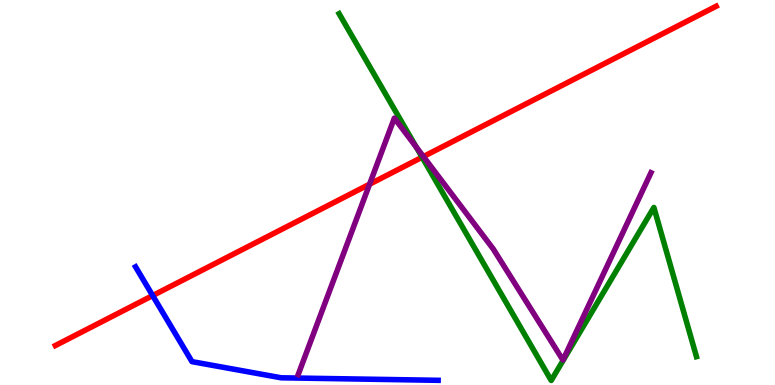[{'lines': ['blue', 'red'], 'intersections': [{'x': 1.97, 'y': 2.32}]}, {'lines': ['green', 'red'], 'intersections': [{'x': 5.45, 'y': 5.92}]}, {'lines': ['purple', 'red'], 'intersections': [{'x': 4.77, 'y': 5.22}, {'x': 5.46, 'y': 5.93}]}, {'lines': ['blue', 'green'], 'intersections': []}, {'lines': ['blue', 'purple'], 'intersections': []}, {'lines': ['green', 'purple'], 'intersections': [{'x': 5.37, 'y': 6.18}]}]